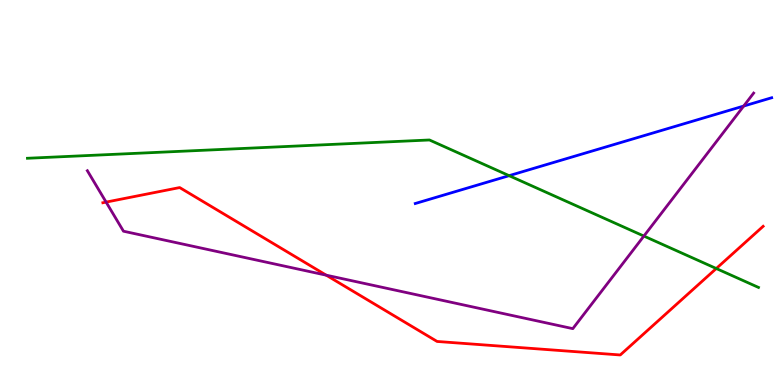[{'lines': ['blue', 'red'], 'intersections': []}, {'lines': ['green', 'red'], 'intersections': [{'x': 9.24, 'y': 3.03}]}, {'lines': ['purple', 'red'], 'intersections': [{'x': 1.37, 'y': 4.75}, {'x': 4.21, 'y': 2.85}]}, {'lines': ['blue', 'green'], 'intersections': [{'x': 6.57, 'y': 5.44}]}, {'lines': ['blue', 'purple'], 'intersections': [{'x': 9.6, 'y': 7.25}]}, {'lines': ['green', 'purple'], 'intersections': [{'x': 8.31, 'y': 3.87}]}]